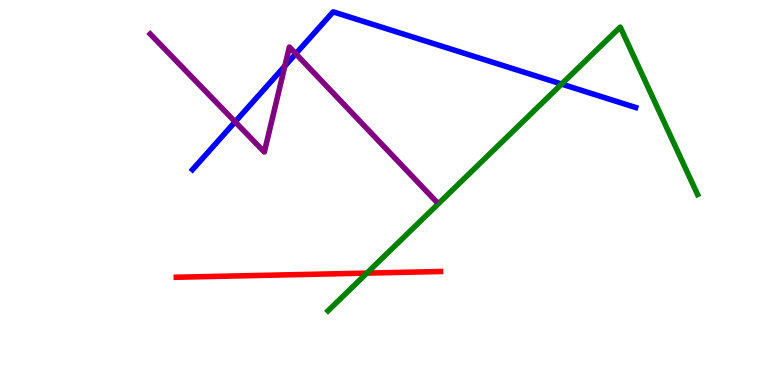[{'lines': ['blue', 'red'], 'intersections': []}, {'lines': ['green', 'red'], 'intersections': [{'x': 4.73, 'y': 2.91}]}, {'lines': ['purple', 'red'], 'intersections': []}, {'lines': ['blue', 'green'], 'intersections': [{'x': 7.25, 'y': 7.82}]}, {'lines': ['blue', 'purple'], 'intersections': [{'x': 3.03, 'y': 6.84}, {'x': 3.68, 'y': 8.28}, {'x': 3.82, 'y': 8.6}]}, {'lines': ['green', 'purple'], 'intersections': []}]